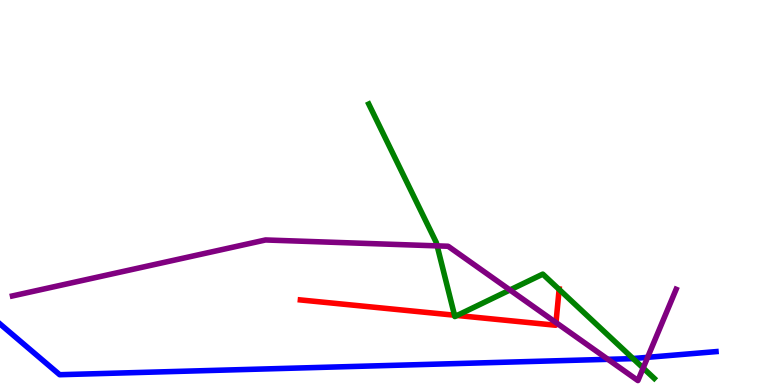[{'lines': ['blue', 'red'], 'intersections': []}, {'lines': ['green', 'red'], 'intersections': [{'x': 5.86, 'y': 1.81}, {'x': 5.9, 'y': 1.81}, {'x': 7.21, 'y': 2.48}]}, {'lines': ['purple', 'red'], 'intersections': [{'x': 7.17, 'y': 1.62}]}, {'lines': ['blue', 'green'], 'intersections': [{'x': 8.17, 'y': 0.687}]}, {'lines': ['blue', 'purple'], 'intersections': [{'x': 7.84, 'y': 0.667}, {'x': 8.36, 'y': 0.719}]}, {'lines': ['green', 'purple'], 'intersections': [{'x': 5.64, 'y': 3.61}, {'x': 6.58, 'y': 2.47}, {'x': 8.3, 'y': 0.441}]}]